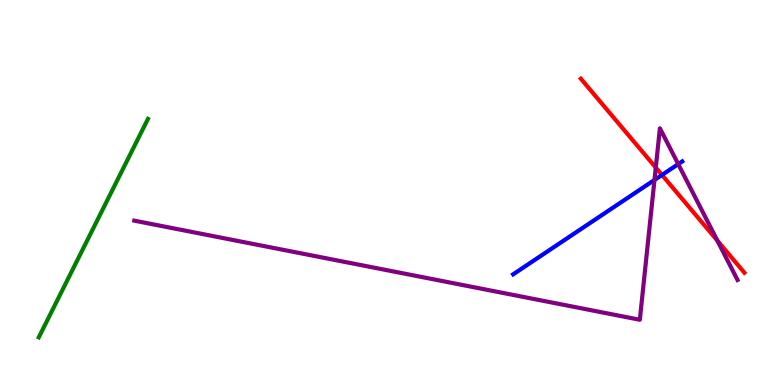[{'lines': ['blue', 'red'], 'intersections': [{'x': 8.54, 'y': 5.46}]}, {'lines': ['green', 'red'], 'intersections': []}, {'lines': ['purple', 'red'], 'intersections': [{'x': 8.46, 'y': 5.65}, {'x': 9.26, 'y': 3.75}]}, {'lines': ['blue', 'green'], 'intersections': []}, {'lines': ['blue', 'purple'], 'intersections': [{'x': 8.44, 'y': 5.33}, {'x': 8.75, 'y': 5.74}]}, {'lines': ['green', 'purple'], 'intersections': []}]